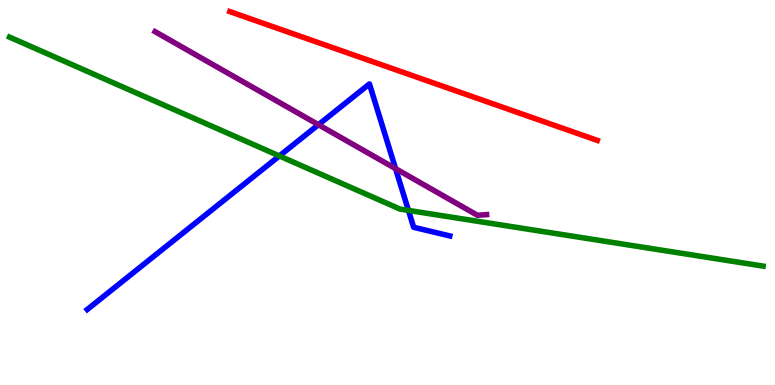[{'lines': ['blue', 'red'], 'intersections': []}, {'lines': ['green', 'red'], 'intersections': []}, {'lines': ['purple', 'red'], 'intersections': []}, {'lines': ['blue', 'green'], 'intersections': [{'x': 3.6, 'y': 5.95}, {'x': 5.27, 'y': 4.53}]}, {'lines': ['blue', 'purple'], 'intersections': [{'x': 4.11, 'y': 6.76}, {'x': 5.1, 'y': 5.62}]}, {'lines': ['green', 'purple'], 'intersections': []}]